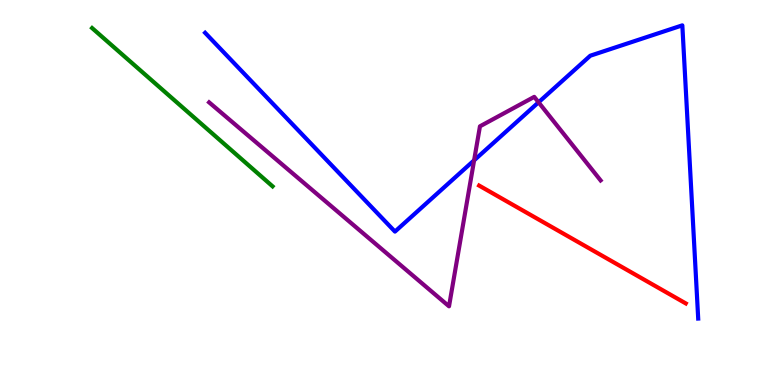[{'lines': ['blue', 'red'], 'intersections': []}, {'lines': ['green', 'red'], 'intersections': []}, {'lines': ['purple', 'red'], 'intersections': []}, {'lines': ['blue', 'green'], 'intersections': []}, {'lines': ['blue', 'purple'], 'intersections': [{'x': 6.12, 'y': 5.84}, {'x': 6.95, 'y': 7.34}]}, {'lines': ['green', 'purple'], 'intersections': []}]